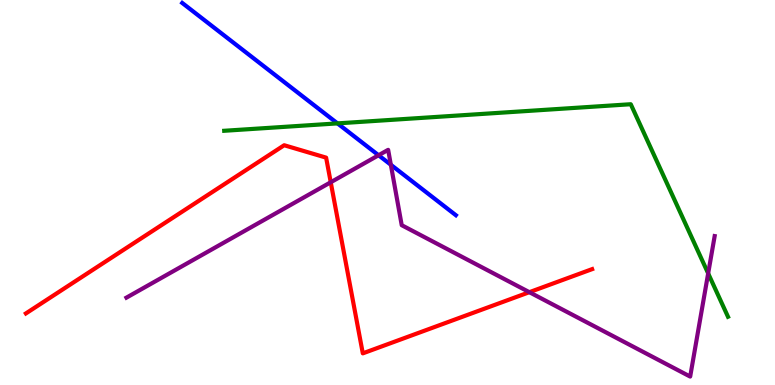[{'lines': ['blue', 'red'], 'intersections': []}, {'lines': ['green', 'red'], 'intersections': []}, {'lines': ['purple', 'red'], 'intersections': [{'x': 4.27, 'y': 5.27}, {'x': 6.83, 'y': 2.41}]}, {'lines': ['blue', 'green'], 'intersections': [{'x': 4.35, 'y': 6.8}]}, {'lines': ['blue', 'purple'], 'intersections': [{'x': 4.88, 'y': 5.97}, {'x': 5.04, 'y': 5.72}]}, {'lines': ['green', 'purple'], 'intersections': [{'x': 9.14, 'y': 2.9}]}]